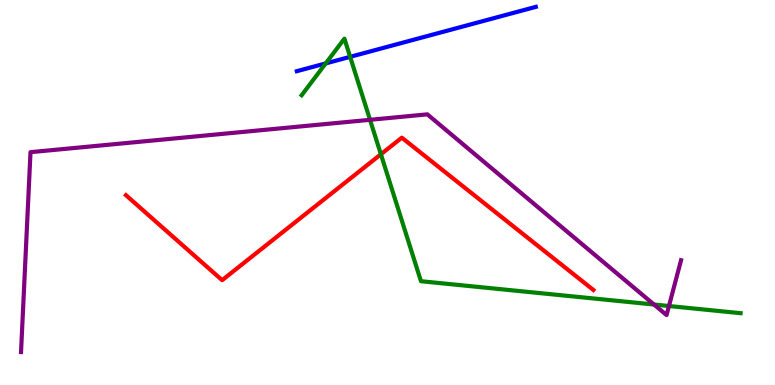[{'lines': ['blue', 'red'], 'intersections': []}, {'lines': ['green', 'red'], 'intersections': [{'x': 4.91, 'y': 5.99}]}, {'lines': ['purple', 'red'], 'intersections': []}, {'lines': ['blue', 'green'], 'intersections': [{'x': 4.2, 'y': 8.35}, {'x': 4.52, 'y': 8.52}]}, {'lines': ['blue', 'purple'], 'intersections': []}, {'lines': ['green', 'purple'], 'intersections': [{'x': 4.77, 'y': 6.89}, {'x': 8.44, 'y': 2.09}, {'x': 8.63, 'y': 2.05}]}]